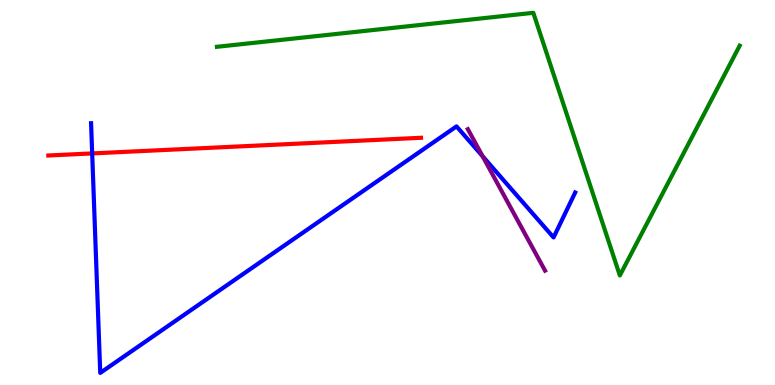[{'lines': ['blue', 'red'], 'intersections': [{'x': 1.19, 'y': 6.02}]}, {'lines': ['green', 'red'], 'intersections': []}, {'lines': ['purple', 'red'], 'intersections': []}, {'lines': ['blue', 'green'], 'intersections': []}, {'lines': ['blue', 'purple'], 'intersections': [{'x': 6.23, 'y': 5.94}]}, {'lines': ['green', 'purple'], 'intersections': []}]